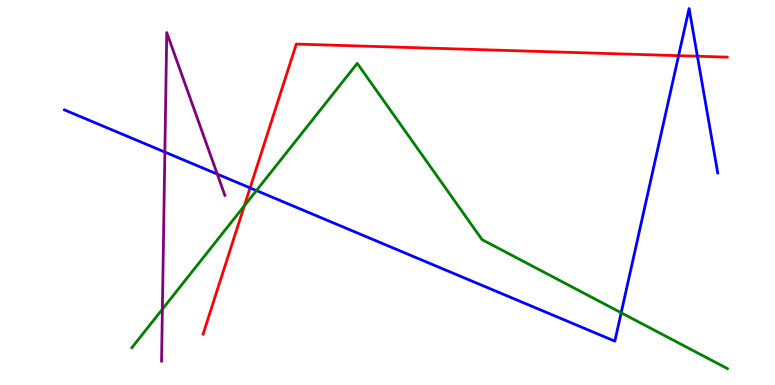[{'lines': ['blue', 'red'], 'intersections': [{'x': 3.23, 'y': 5.12}, {'x': 8.76, 'y': 8.55}, {'x': 9.0, 'y': 8.54}]}, {'lines': ['green', 'red'], 'intersections': [{'x': 3.15, 'y': 4.65}]}, {'lines': ['purple', 'red'], 'intersections': []}, {'lines': ['blue', 'green'], 'intersections': [{'x': 3.31, 'y': 5.05}, {'x': 8.02, 'y': 1.88}]}, {'lines': ['blue', 'purple'], 'intersections': [{'x': 2.13, 'y': 6.05}, {'x': 2.8, 'y': 5.48}]}, {'lines': ['green', 'purple'], 'intersections': [{'x': 2.1, 'y': 1.97}]}]